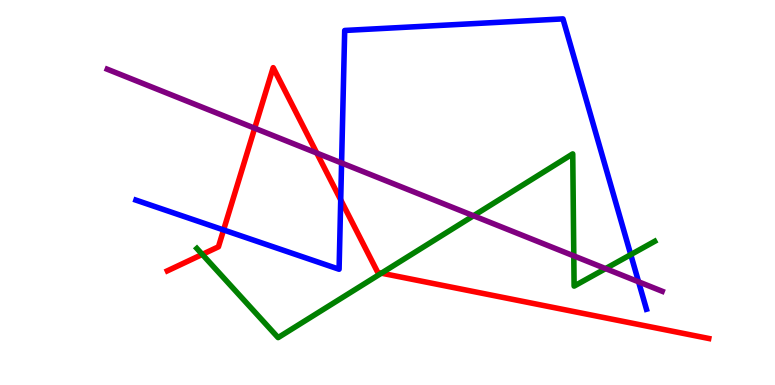[{'lines': ['blue', 'red'], 'intersections': [{'x': 2.89, 'y': 4.03}, {'x': 4.4, 'y': 4.81}]}, {'lines': ['green', 'red'], 'intersections': [{'x': 2.61, 'y': 3.39}, {'x': 4.92, 'y': 2.9}]}, {'lines': ['purple', 'red'], 'intersections': [{'x': 3.29, 'y': 6.67}, {'x': 4.09, 'y': 6.02}]}, {'lines': ['blue', 'green'], 'intersections': [{'x': 8.14, 'y': 3.39}]}, {'lines': ['blue', 'purple'], 'intersections': [{'x': 4.41, 'y': 5.77}, {'x': 8.24, 'y': 2.68}]}, {'lines': ['green', 'purple'], 'intersections': [{'x': 6.11, 'y': 4.4}, {'x': 7.4, 'y': 3.35}, {'x': 7.81, 'y': 3.02}]}]